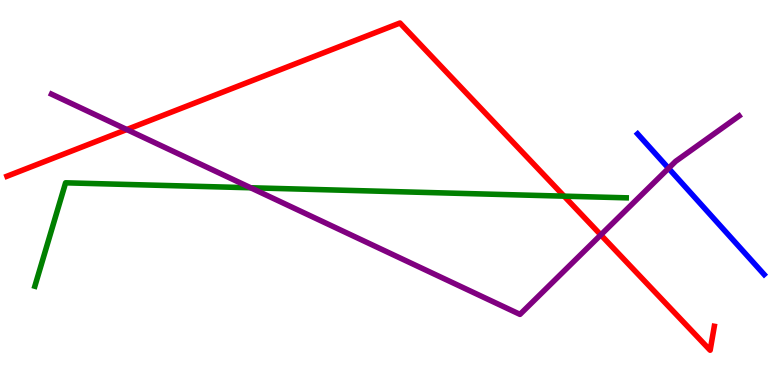[{'lines': ['blue', 'red'], 'intersections': []}, {'lines': ['green', 'red'], 'intersections': [{'x': 7.28, 'y': 4.91}]}, {'lines': ['purple', 'red'], 'intersections': [{'x': 1.64, 'y': 6.64}, {'x': 7.75, 'y': 3.9}]}, {'lines': ['blue', 'green'], 'intersections': []}, {'lines': ['blue', 'purple'], 'intersections': [{'x': 8.63, 'y': 5.63}]}, {'lines': ['green', 'purple'], 'intersections': [{'x': 3.23, 'y': 5.12}]}]